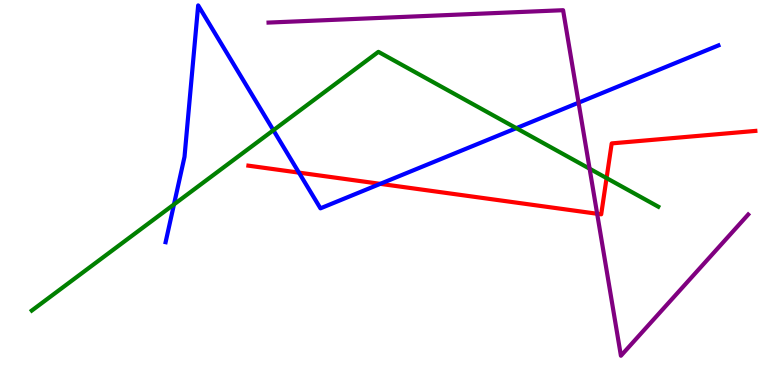[{'lines': ['blue', 'red'], 'intersections': [{'x': 3.86, 'y': 5.52}, {'x': 4.91, 'y': 5.22}]}, {'lines': ['green', 'red'], 'intersections': [{'x': 7.83, 'y': 5.37}]}, {'lines': ['purple', 'red'], 'intersections': [{'x': 7.71, 'y': 4.45}]}, {'lines': ['blue', 'green'], 'intersections': [{'x': 2.24, 'y': 4.69}, {'x': 3.53, 'y': 6.62}, {'x': 6.66, 'y': 6.67}]}, {'lines': ['blue', 'purple'], 'intersections': [{'x': 7.47, 'y': 7.33}]}, {'lines': ['green', 'purple'], 'intersections': [{'x': 7.61, 'y': 5.62}]}]